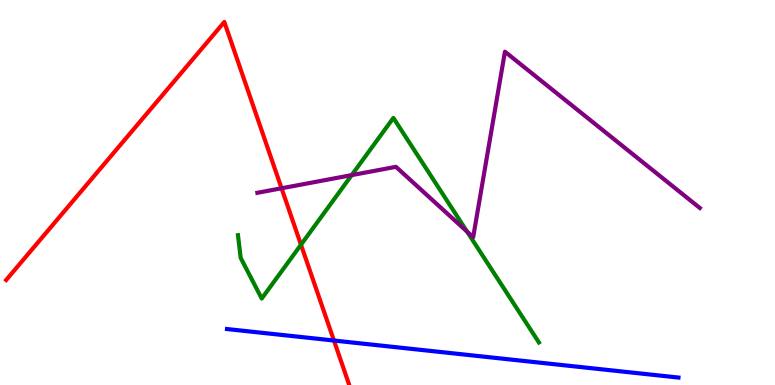[{'lines': ['blue', 'red'], 'intersections': [{'x': 4.31, 'y': 1.16}]}, {'lines': ['green', 'red'], 'intersections': [{'x': 3.88, 'y': 3.64}]}, {'lines': ['purple', 'red'], 'intersections': [{'x': 3.63, 'y': 5.11}]}, {'lines': ['blue', 'green'], 'intersections': []}, {'lines': ['blue', 'purple'], 'intersections': []}, {'lines': ['green', 'purple'], 'intersections': [{'x': 4.54, 'y': 5.45}, {'x': 6.03, 'y': 3.98}]}]